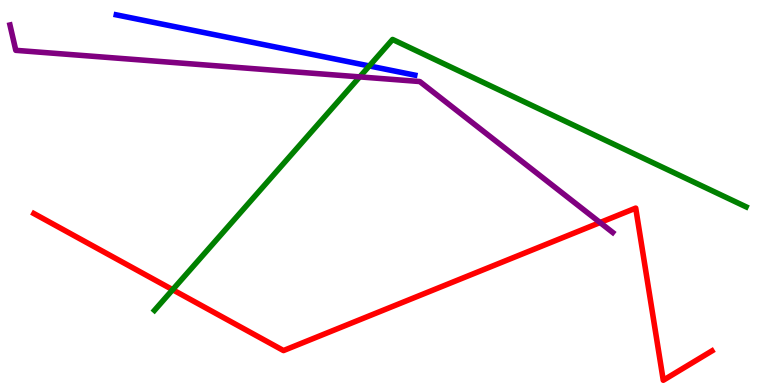[{'lines': ['blue', 'red'], 'intersections': []}, {'lines': ['green', 'red'], 'intersections': [{'x': 2.23, 'y': 2.48}]}, {'lines': ['purple', 'red'], 'intersections': [{'x': 7.74, 'y': 4.22}]}, {'lines': ['blue', 'green'], 'intersections': [{'x': 4.77, 'y': 8.29}]}, {'lines': ['blue', 'purple'], 'intersections': []}, {'lines': ['green', 'purple'], 'intersections': [{'x': 4.64, 'y': 8.0}]}]